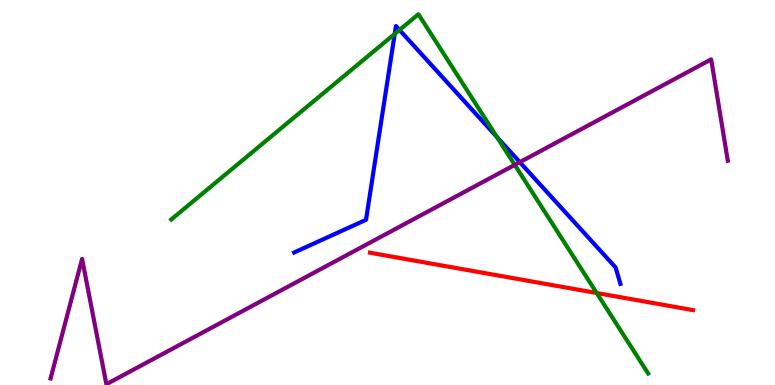[{'lines': ['blue', 'red'], 'intersections': []}, {'lines': ['green', 'red'], 'intersections': [{'x': 7.7, 'y': 2.39}]}, {'lines': ['purple', 'red'], 'intersections': []}, {'lines': ['blue', 'green'], 'intersections': [{'x': 5.09, 'y': 9.12}, {'x': 5.15, 'y': 9.22}, {'x': 6.41, 'y': 6.44}]}, {'lines': ['blue', 'purple'], 'intersections': [{'x': 6.71, 'y': 5.79}]}, {'lines': ['green', 'purple'], 'intersections': [{'x': 6.64, 'y': 5.72}]}]